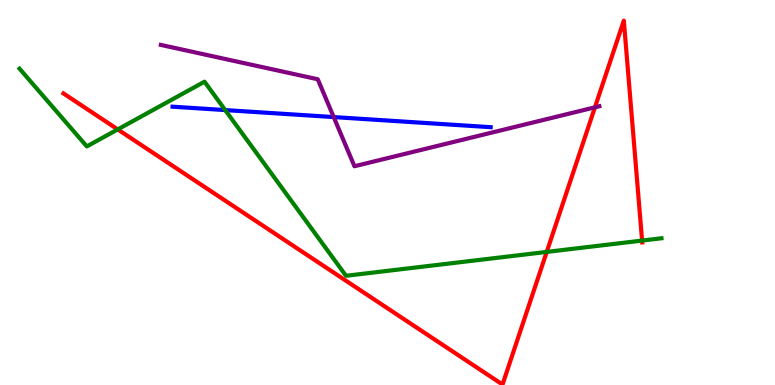[{'lines': ['blue', 'red'], 'intersections': []}, {'lines': ['green', 'red'], 'intersections': [{'x': 1.52, 'y': 6.64}, {'x': 7.05, 'y': 3.46}, {'x': 8.28, 'y': 3.75}]}, {'lines': ['purple', 'red'], 'intersections': [{'x': 7.68, 'y': 7.21}]}, {'lines': ['blue', 'green'], 'intersections': [{'x': 2.91, 'y': 7.14}]}, {'lines': ['blue', 'purple'], 'intersections': [{'x': 4.31, 'y': 6.96}]}, {'lines': ['green', 'purple'], 'intersections': []}]